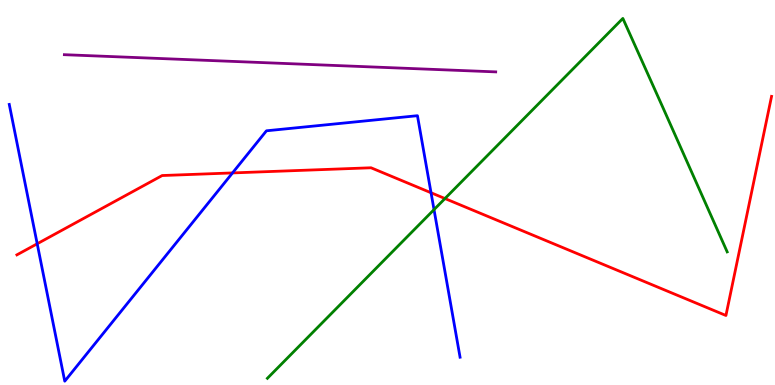[{'lines': ['blue', 'red'], 'intersections': [{'x': 0.48, 'y': 3.67}, {'x': 3.0, 'y': 5.51}, {'x': 5.56, 'y': 4.99}]}, {'lines': ['green', 'red'], 'intersections': [{'x': 5.74, 'y': 4.84}]}, {'lines': ['purple', 'red'], 'intersections': []}, {'lines': ['blue', 'green'], 'intersections': [{'x': 5.6, 'y': 4.56}]}, {'lines': ['blue', 'purple'], 'intersections': []}, {'lines': ['green', 'purple'], 'intersections': []}]